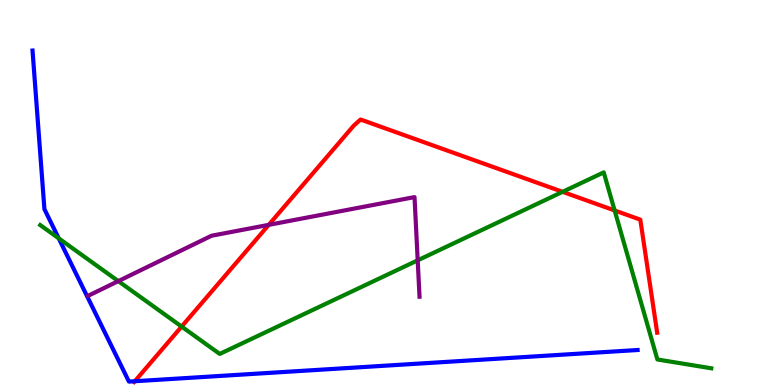[{'lines': ['blue', 'red'], 'intersections': [{'x': 1.74, 'y': 0.0978}]}, {'lines': ['green', 'red'], 'intersections': [{'x': 2.34, 'y': 1.52}, {'x': 7.26, 'y': 5.02}, {'x': 7.93, 'y': 4.53}]}, {'lines': ['purple', 'red'], 'intersections': [{'x': 3.47, 'y': 4.16}]}, {'lines': ['blue', 'green'], 'intersections': [{'x': 0.758, 'y': 3.81}]}, {'lines': ['blue', 'purple'], 'intersections': []}, {'lines': ['green', 'purple'], 'intersections': [{'x': 1.53, 'y': 2.7}, {'x': 5.39, 'y': 3.24}]}]